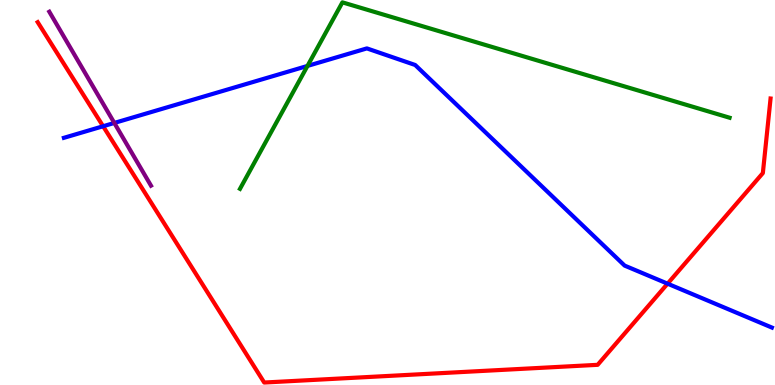[{'lines': ['blue', 'red'], 'intersections': [{'x': 1.33, 'y': 6.72}, {'x': 8.61, 'y': 2.63}]}, {'lines': ['green', 'red'], 'intersections': []}, {'lines': ['purple', 'red'], 'intersections': []}, {'lines': ['blue', 'green'], 'intersections': [{'x': 3.97, 'y': 8.29}]}, {'lines': ['blue', 'purple'], 'intersections': [{'x': 1.48, 'y': 6.81}]}, {'lines': ['green', 'purple'], 'intersections': []}]